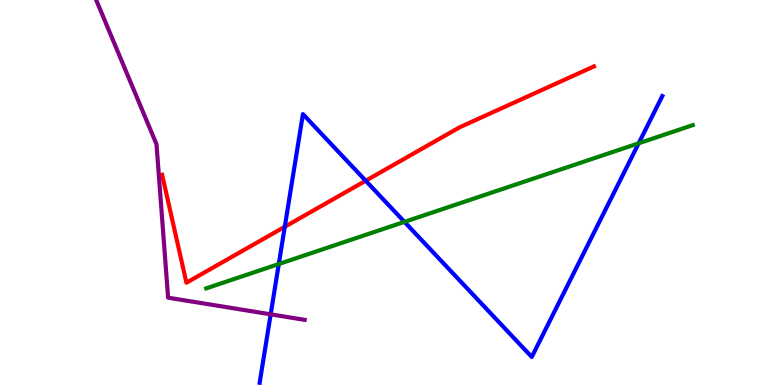[{'lines': ['blue', 'red'], 'intersections': [{'x': 3.67, 'y': 4.11}, {'x': 4.72, 'y': 5.31}]}, {'lines': ['green', 'red'], 'intersections': []}, {'lines': ['purple', 'red'], 'intersections': []}, {'lines': ['blue', 'green'], 'intersections': [{'x': 3.6, 'y': 3.14}, {'x': 5.22, 'y': 4.24}, {'x': 8.24, 'y': 6.28}]}, {'lines': ['blue', 'purple'], 'intersections': [{'x': 3.49, 'y': 1.84}]}, {'lines': ['green', 'purple'], 'intersections': []}]